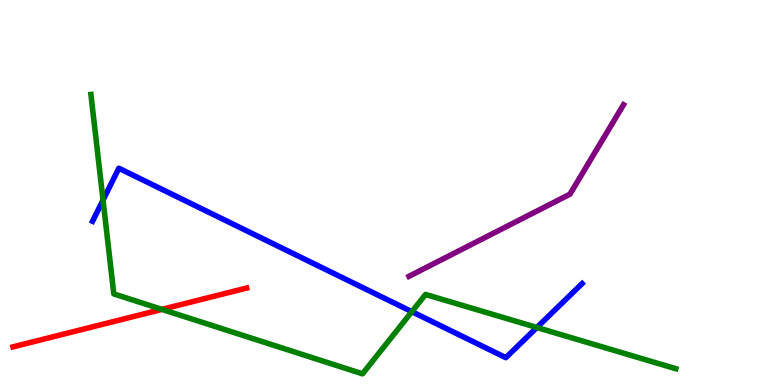[{'lines': ['blue', 'red'], 'intersections': []}, {'lines': ['green', 'red'], 'intersections': [{'x': 2.09, 'y': 1.96}]}, {'lines': ['purple', 'red'], 'intersections': []}, {'lines': ['blue', 'green'], 'intersections': [{'x': 1.33, 'y': 4.8}, {'x': 5.31, 'y': 1.9}, {'x': 6.93, 'y': 1.49}]}, {'lines': ['blue', 'purple'], 'intersections': []}, {'lines': ['green', 'purple'], 'intersections': []}]